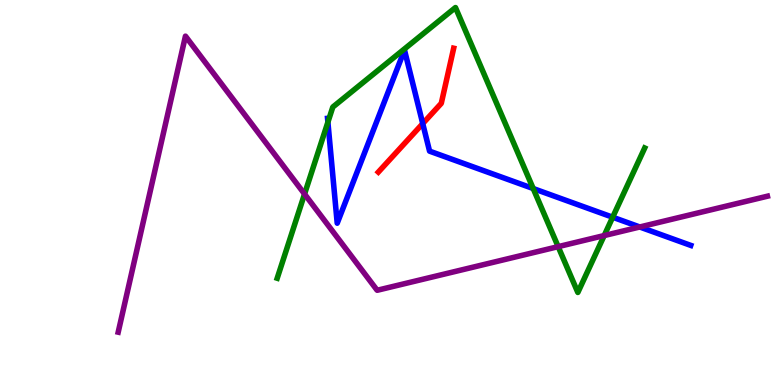[{'lines': ['blue', 'red'], 'intersections': [{'x': 5.45, 'y': 6.79}]}, {'lines': ['green', 'red'], 'intersections': []}, {'lines': ['purple', 'red'], 'intersections': []}, {'lines': ['blue', 'green'], 'intersections': [{'x': 4.23, 'y': 6.83}, {'x': 6.88, 'y': 5.1}, {'x': 7.91, 'y': 4.36}]}, {'lines': ['blue', 'purple'], 'intersections': [{'x': 8.25, 'y': 4.1}]}, {'lines': ['green', 'purple'], 'intersections': [{'x': 3.93, 'y': 4.96}, {'x': 7.2, 'y': 3.59}, {'x': 7.8, 'y': 3.88}]}]